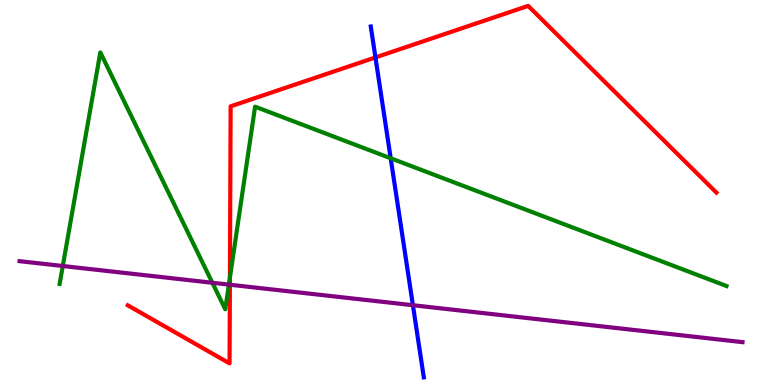[{'lines': ['blue', 'red'], 'intersections': [{'x': 4.84, 'y': 8.51}]}, {'lines': ['green', 'red'], 'intersections': [{'x': 2.97, 'y': 2.79}]}, {'lines': ['purple', 'red'], 'intersections': [{'x': 2.97, 'y': 2.6}]}, {'lines': ['blue', 'green'], 'intersections': [{'x': 5.04, 'y': 5.89}]}, {'lines': ['blue', 'purple'], 'intersections': [{'x': 5.33, 'y': 2.07}]}, {'lines': ['green', 'purple'], 'intersections': [{'x': 0.81, 'y': 3.09}, {'x': 2.74, 'y': 2.66}, {'x': 2.95, 'y': 2.61}]}]